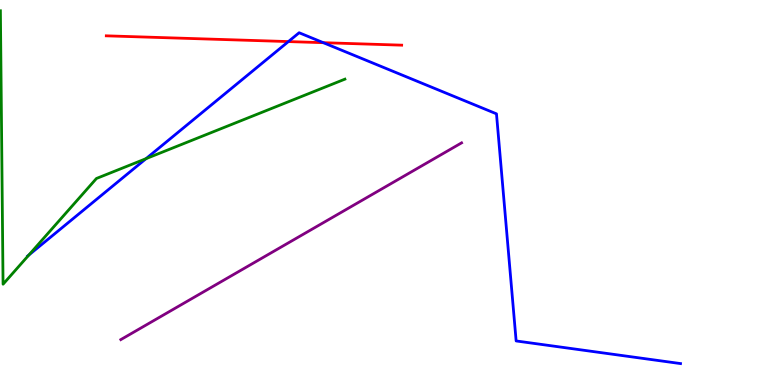[{'lines': ['blue', 'red'], 'intersections': [{'x': 3.72, 'y': 8.92}, {'x': 4.17, 'y': 8.89}]}, {'lines': ['green', 'red'], 'intersections': []}, {'lines': ['purple', 'red'], 'intersections': []}, {'lines': ['blue', 'green'], 'intersections': [{'x': 0.372, 'y': 3.37}, {'x': 1.88, 'y': 5.88}]}, {'lines': ['blue', 'purple'], 'intersections': []}, {'lines': ['green', 'purple'], 'intersections': []}]